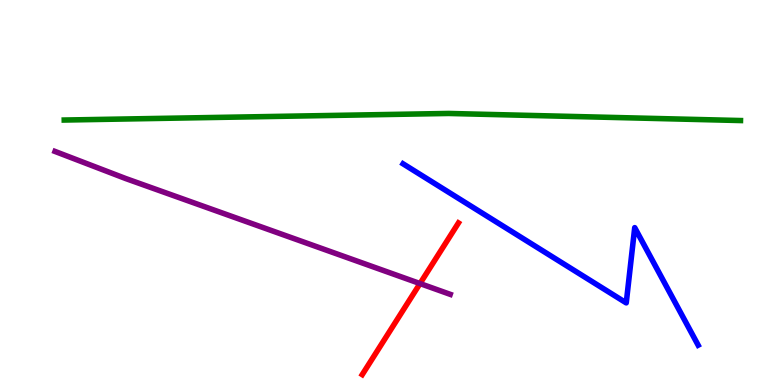[{'lines': ['blue', 'red'], 'intersections': []}, {'lines': ['green', 'red'], 'intersections': []}, {'lines': ['purple', 'red'], 'intersections': [{'x': 5.42, 'y': 2.63}]}, {'lines': ['blue', 'green'], 'intersections': []}, {'lines': ['blue', 'purple'], 'intersections': []}, {'lines': ['green', 'purple'], 'intersections': []}]